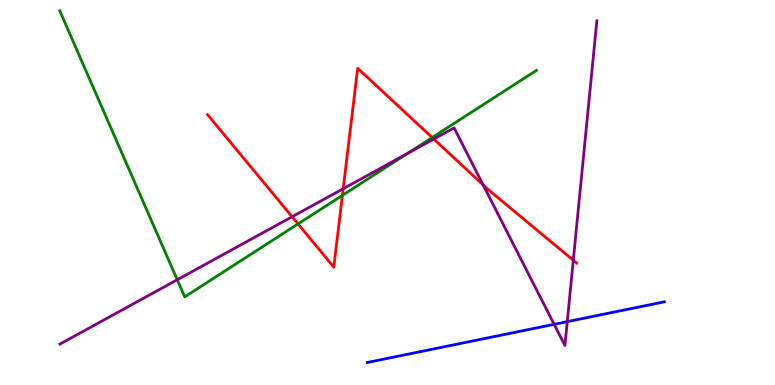[{'lines': ['blue', 'red'], 'intersections': []}, {'lines': ['green', 'red'], 'intersections': [{'x': 3.85, 'y': 4.18}, {'x': 4.42, 'y': 4.93}, {'x': 5.58, 'y': 6.43}]}, {'lines': ['purple', 'red'], 'intersections': [{'x': 3.77, 'y': 4.37}, {'x': 4.43, 'y': 5.1}, {'x': 5.6, 'y': 6.39}, {'x': 6.23, 'y': 5.2}, {'x': 7.4, 'y': 3.24}]}, {'lines': ['blue', 'green'], 'intersections': []}, {'lines': ['blue', 'purple'], 'intersections': [{'x': 7.15, 'y': 1.58}, {'x': 7.32, 'y': 1.65}]}, {'lines': ['green', 'purple'], 'intersections': [{'x': 2.29, 'y': 2.73}, {'x': 5.25, 'y': 6.01}]}]